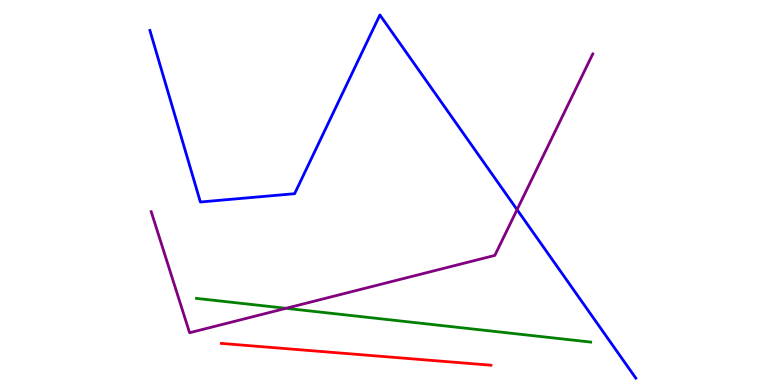[{'lines': ['blue', 'red'], 'intersections': []}, {'lines': ['green', 'red'], 'intersections': []}, {'lines': ['purple', 'red'], 'intersections': []}, {'lines': ['blue', 'green'], 'intersections': []}, {'lines': ['blue', 'purple'], 'intersections': [{'x': 6.67, 'y': 4.55}]}, {'lines': ['green', 'purple'], 'intersections': [{'x': 3.69, 'y': 1.99}]}]